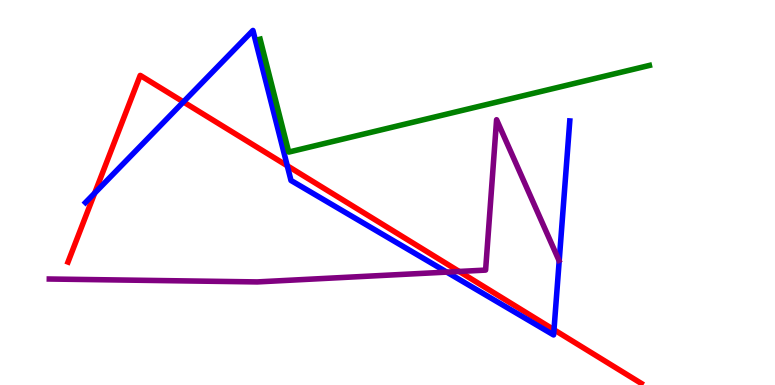[{'lines': ['blue', 'red'], 'intersections': [{'x': 1.22, 'y': 4.98}, {'x': 2.37, 'y': 7.35}, {'x': 3.71, 'y': 5.69}, {'x': 7.15, 'y': 1.44}]}, {'lines': ['green', 'red'], 'intersections': []}, {'lines': ['purple', 'red'], 'intersections': [{'x': 5.92, 'y': 2.95}]}, {'lines': ['blue', 'green'], 'intersections': []}, {'lines': ['blue', 'purple'], 'intersections': [{'x': 5.76, 'y': 2.93}]}, {'lines': ['green', 'purple'], 'intersections': []}]